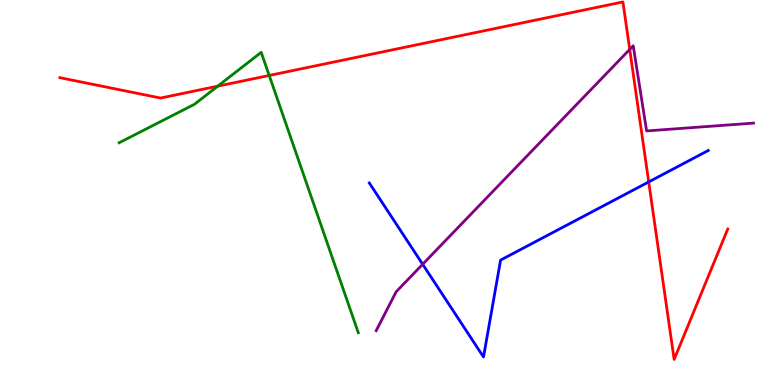[{'lines': ['blue', 'red'], 'intersections': [{'x': 8.37, 'y': 5.27}]}, {'lines': ['green', 'red'], 'intersections': [{'x': 2.81, 'y': 7.76}, {'x': 3.47, 'y': 8.04}]}, {'lines': ['purple', 'red'], 'intersections': [{'x': 8.13, 'y': 8.72}]}, {'lines': ['blue', 'green'], 'intersections': []}, {'lines': ['blue', 'purple'], 'intersections': [{'x': 5.45, 'y': 3.14}]}, {'lines': ['green', 'purple'], 'intersections': []}]